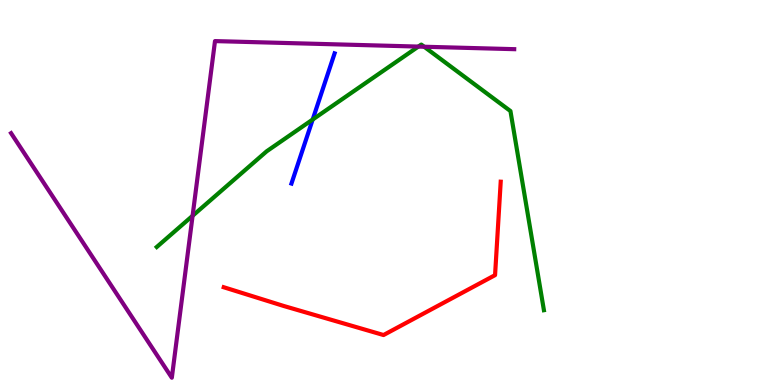[{'lines': ['blue', 'red'], 'intersections': []}, {'lines': ['green', 'red'], 'intersections': []}, {'lines': ['purple', 'red'], 'intersections': []}, {'lines': ['blue', 'green'], 'intersections': [{'x': 4.03, 'y': 6.9}]}, {'lines': ['blue', 'purple'], 'intersections': []}, {'lines': ['green', 'purple'], 'intersections': [{'x': 2.49, 'y': 4.4}, {'x': 5.4, 'y': 8.79}, {'x': 5.47, 'y': 8.79}]}]